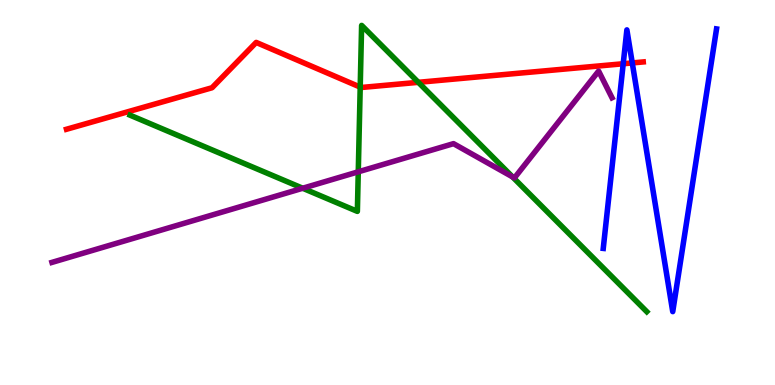[{'lines': ['blue', 'red'], 'intersections': [{'x': 8.04, 'y': 8.34}, {'x': 8.16, 'y': 8.37}]}, {'lines': ['green', 'red'], 'intersections': [{'x': 4.65, 'y': 7.74}, {'x': 5.4, 'y': 7.86}]}, {'lines': ['purple', 'red'], 'intersections': []}, {'lines': ['blue', 'green'], 'intersections': []}, {'lines': ['blue', 'purple'], 'intersections': []}, {'lines': ['green', 'purple'], 'intersections': [{'x': 3.91, 'y': 5.11}, {'x': 4.62, 'y': 5.54}, {'x': 6.61, 'y': 5.41}]}]